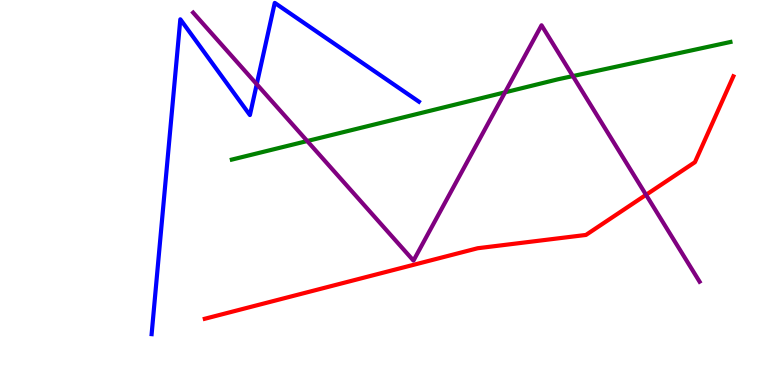[{'lines': ['blue', 'red'], 'intersections': []}, {'lines': ['green', 'red'], 'intersections': []}, {'lines': ['purple', 'red'], 'intersections': [{'x': 8.34, 'y': 4.94}]}, {'lines': ['blue', 'green'], 'intersections': []}, {'lines': ['blue', 'purple'], 'intersections': [{'x': 3.31, 'y': 7.81}]}, {'lines': ['green', 'purple'], 'intersections': [{'x': 3.96, 'y': 6.34}, {'x': 6.52, 'y': 7.6}, {'x': 7.39, 'y': 8.02}]}]